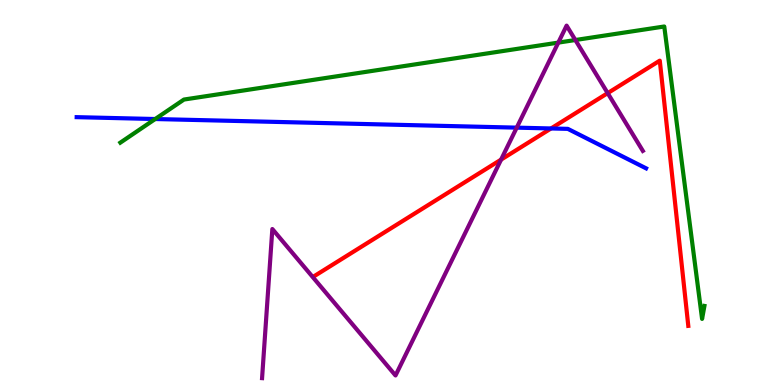[{'lines': ['blue', 'red'], 'intersections': [{'x': 7.11, 'y': 6.66}]}, {'lines': ['green', 'red'], 'intersections': []}, {'lines': ['purple', 'red'], 'intersections': [{'x': 6.47, 'y': 5.85}, {'x': 7.84, 'y': 7.58}]}, {'lines': ['blue', 'green'], 'intersections': [{'x': 2.0, 'y': 6.91}]}, {'lines': ['blue', 'purple'], 'intersections': [{'x': 6.67, 'y': 6.68}]}, {'lines': ['green', 'purple'], 'intersections': [{'x': 7.2, 'y': 8.89}, {'x': 7.42, 'y': 8.96}]}]